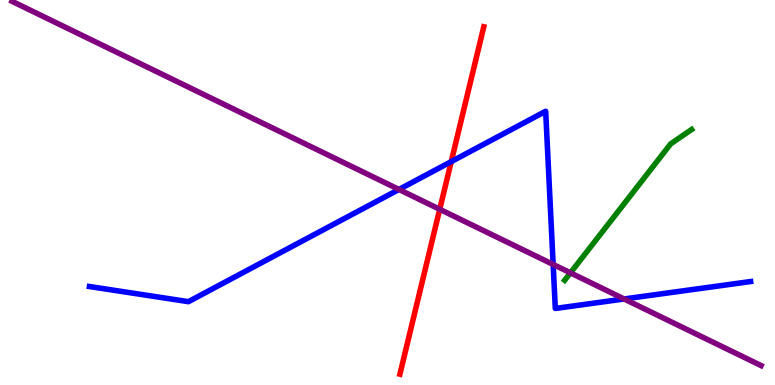[{'lines': ['blue', 'red'], 'intersections': [{'x': 5.82, 'y': 5.8}]}, {'lines': ['green', 'red'], 'intersections': []}, {'lines': ['purple', 'red'], 'intersections': [{'x': 5.67, 'y': 4.56}]}, {'lines': ['blue', 'green'], 'intersections': []}, {'lines': ['blue', 'purple'], 'intersections': [{'x': 5.15, 'y': 5.08}, {'x': 7.14, 'y': 3.13}, {'x': 8.05, 'y': 2.23}]}, {'lines': ['green', 'purple'], 'intersections': [{'x': 7.36, 'y': 2.91}]}]